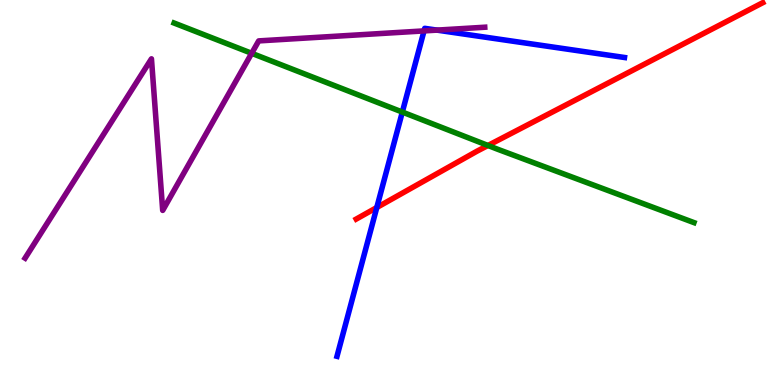[{'lines': ['blue', 'red'], 'intersections': [{'x': 4.86, 'y': 4.61}]}, {'lines': ['green', 'red'], 'intersections': [{'x': 6.3, 'y': 6.22}]}, {'lines': ['purple', 'red'], 'intersections': []}, {'lines': ['blue', 'green'], 'intersections': [{'x': 5.19, 'y': 7.09}]}, {'lines': ['blue', 'purple'], 'intersections': [{'x': 5.47, 'y': 9.2}, {'x': 5.64, 'y': 9.22}]}, {'lines': ['green', 'purple'], 'intersections': [{'x': 3.25, 'y': 8.62}]}]